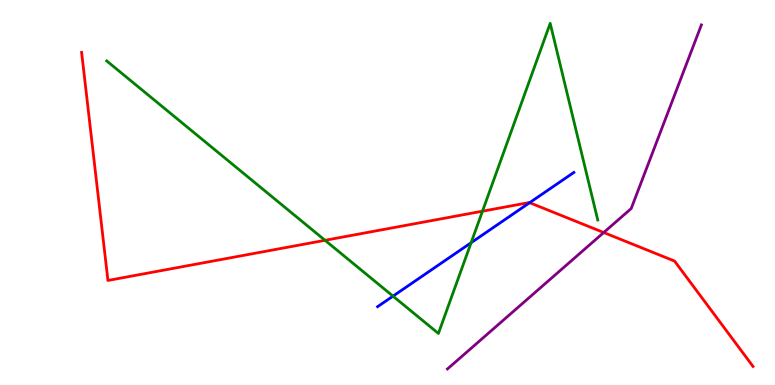[{'lines': ['blue', 'red'], 'intersections': [{'x': 6.83, 'y': 4.74}]}, {'lines': ['green', 'red'], 'intersections': [{'x': 4.19, 'y': 3.76}, {'x': 6.23, 'y': 4.51}]}, {'lines': ['purple', 'red'], 'intersections': [{'x': 7.79, 'y': 3.96}]}, {'lines': ['blue', 'green'], 'intersections': [{'x': 5.07, 'y': 2.31}, {'x': 6.08, 'y': 3.7}]}, {'lines': ['blue', 'purple'], 'intersections': []}, {'lines': ['green', 'purple'], 'intersections': []}]